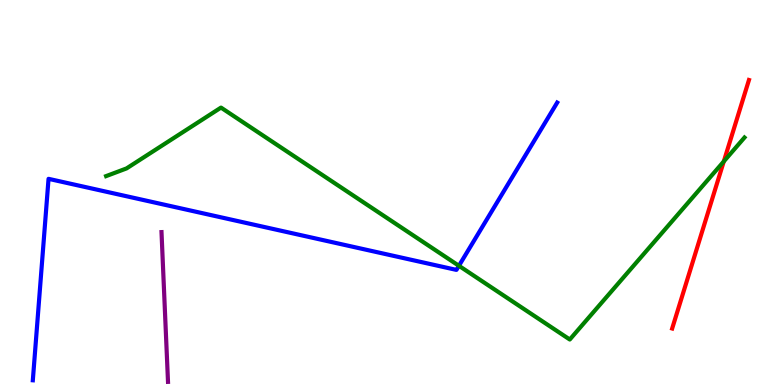[{'lines': ['blue', 'red'], 'intersections': []}, {'lines': ['green', 'red'], 'intersections': [{'x': 9.34, 'y': 5.81}]}, {'lines': ['purple', 'red'], 'intersections': []}, {'lines': ['blue', 'green'], 'intersections': [{'x': 5.92, 'y': 3.1}]}, {'lines': ['blue', 'purple'], 'intersections': []}, {'lines': ['green', 'purple'], 'intersections': []}]